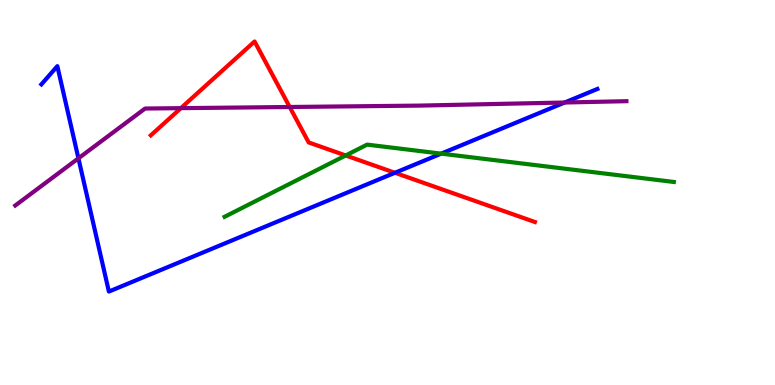[{'lines': ['blue', 'red'], 'intersections': [{'x': 5.1, 'y': 5.51}]}, {'lines': ['green', 'red'], 'intersections': [{'x': 4.46, 'y': 5.96}]}, {'lines': ['purple', 'red'], 'intersections': [{'x': 2.33, 'y': 7.19}, {'x': 3.74, 'y': 7.22}]}, {'lines': ['blue', 'green'], 'intersections': [{'x': 5.69, 'y': 6.01}]}, {'lines': ['blue', 'purple'], 'intersections': [{'x': 1.01, 'y': 5.89}, {'x': 7.29, 'y': 7.34}]}, {'lines': ['green', 'purple'], 'intersections': []}]